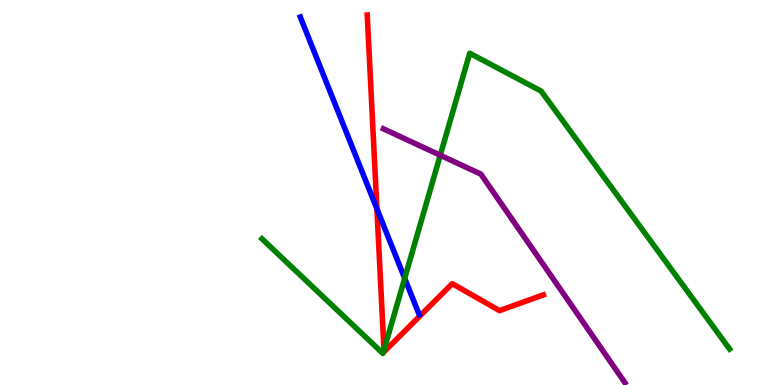[{'lines': ['blue', 'red'], 'intersections': [{'x': 4.86, 'y': 4.58}]}, {'lines': ['green', 'red'], 'intersections': [{'x': 4.95, 'y': 0.909}]}, {'lines': ['purple', 'red'], 'intersections': []}, {'lines': ['blue', 'green'], 'intersections': [{'x': 5.22, 'y': 2.77}]}, {'lines': ['blue', 'purple'], 'intersections': []}, {'lines': ['green', 'purple'], 'intersections': [{'x': 5.68, 'y': 5.97}]}]